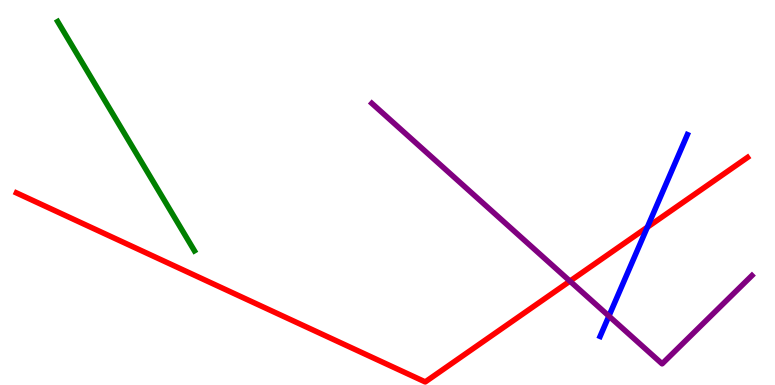[{'lines': ['blue', 'red'], 'intersections': [{'x': 8.35, 'y': 4.1}]}, {'lines': ['green', 'red'], 'intersections': []}, {'lines': ['purple', 'red'], 'intersections': [{'x': 7.35, 'y': 2.7}]}, {'lines': ['blue', 'green'], 'intersections': []}, {'lines': ['blue', 'purple'], 'intersections': [{'x': 7.86, 'y': 1.79}]}, {'lines': ['green', 'purple'], 'intersections': []}]